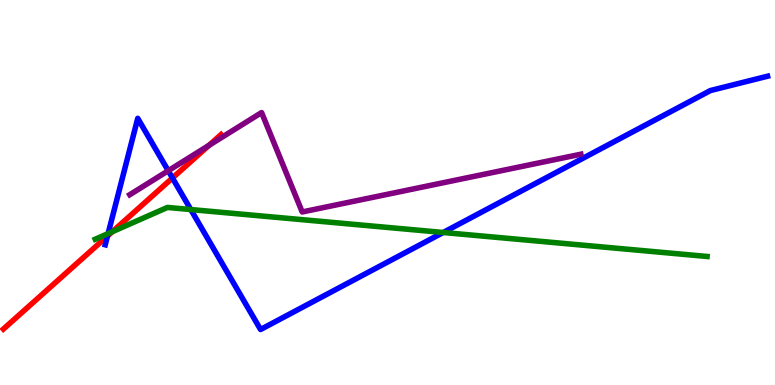[{'lines': ['blue', 'red'], 'intersections': [{'x': 1.39, 'y': 3.87}, {'x': 2.23, 'y': 5.38}]}, {'lines': ['green', 'red'], 'intersections': [{'x': 1.45, 'y': 3.98}]}, {'lines': ['purple', 'red'], 'intersections': [{'x': 2.7, 'y': 6.22}]}, {'lines': ['blue', 'green'], 'intersections': [{'x': 1.4, 'y': 3.93}, {'x': 2.46, 'y': 4.56}, {'x': 5.72, 'y': 3.96}]}, {'lines': ['blue', 'purple'], 'intersections': [{'x': 2.17, 'y': 5.57}]}, {'lines': ['green', 'purple'], 'intersections': []}]